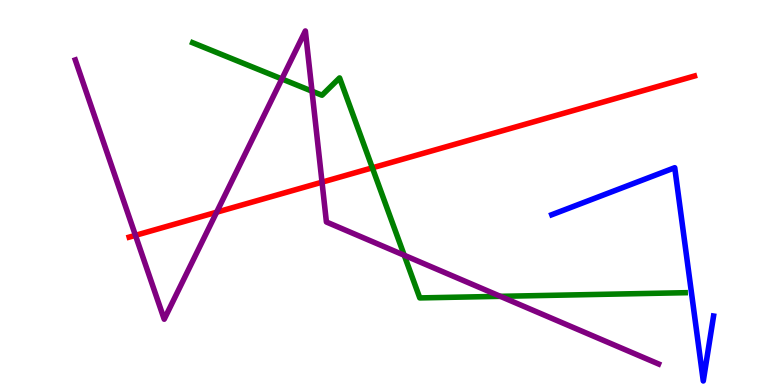[{'lines': ['blue', 'red'], 'intersections': []}, {'lines': ['green', 'red'], 'intersections': [{'x': 4.8, 'y': 5.64}]}, {'lines': ['purple', 'red'], 'intersections': [{'x': 1.75, 'y': 3.89}, {'x': 2.8, 'y': 4.49}, {'x': 4.16, 'y': 5.27}]}, {'lines': ['blue', 'green'], 'intersections': []}, {'lines': ['blue', 'purple'], 'intersections': []}, {'lines': ['green', 'purple'], 'intersections': [{'x': 3.64, 'y': 7.95}, {'x': 4.03, 'y': 7.63}, {'x': 5.22, 'y': 3.37}, {'x': 6.46, 'y': 2.3}]}]